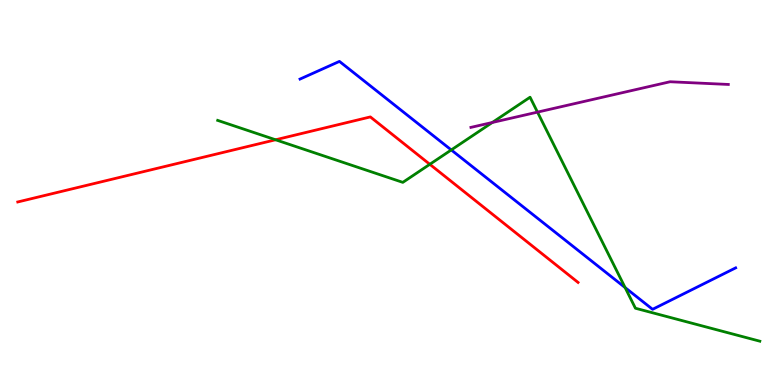[{'lines': ['blue', 'red'], 'intersections': []}, {'lines': ['green', 'red'], 'intersections': [{'x': 3.56, 'y': 6.37}, {'x': 5.55, 'y': 5.73}]}, {'lines': ['purple', 'red'], 'intersections': []}, {'lines': ['blue', 'green'], 'intersections': [{'x': 5.82, 'y': 6.11}, {'x': 8.07, 'y': 2.53}]}, {'lines': ['blue', 'purple'], 'intersections': []}, {'lines': ['green', 'purple'], 'intersections': [{'x': 6.35, 'y': 6.82}, {'x': 6.94, 'y': 7.09}]}]